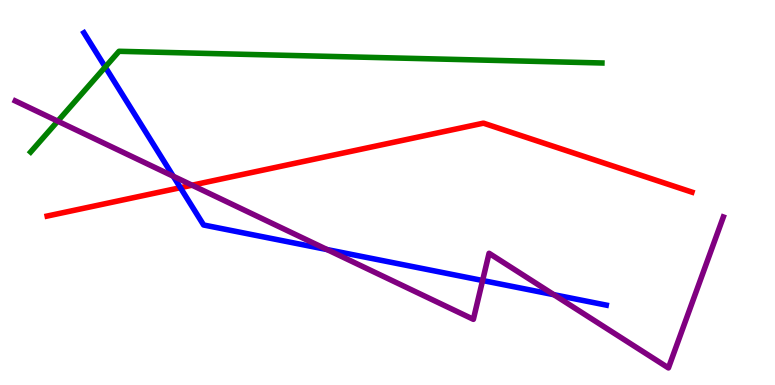[{'lines': ['blue', 'red'], 'intersections': [{'x': 2.33, 'y': 5.12}]}, {'lines': ['green', 'red'], 'intersections': []}, {'lines': ['purple', 'red'], 'intersections': [{'x': 2.48, 'y': 5.19}]}, {'lines': ['blue', 'green'], 'intersections': [{'x': 1.36, 'y': 8.26}]}, {'lines': ['blue', 'purple'], 'intersections': [{'x': 2.24, 'y': 5.42}, {'x': 4.22, 'y': 3.52}, {'x': 6.23, 'y': 2.71}, {'x': 7.15, 'y': 2.35}]}, {'lines': ['green', 'purple'], 'intersections': [{'x': 0.745, 'y': 6.85}]}]